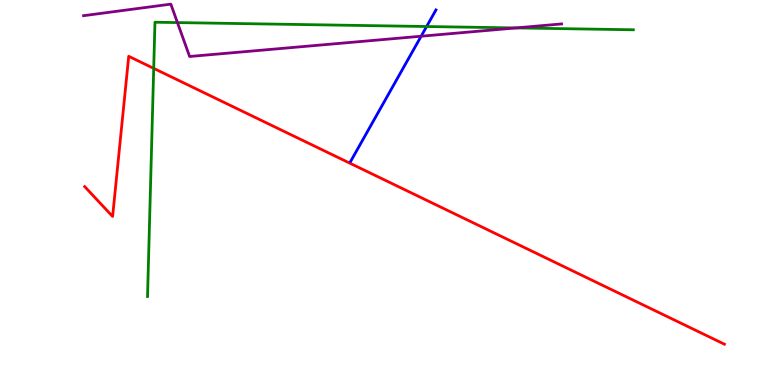[{'lines': ['blue', 'red'], 'intersections': []}, {'lines': ['green', 'red'], 'intersections': [{'x': 1.98, 'y': 8.22}]}, {'lines': ['purple', 'red'], 'intersections': []}, {'lines': ['blue', 'green'], 'intersections': [{'x': 5.5, 'y': 9.31}]}, {'lines': ['blue', 'purple'], 'intersections': [{'x': 5.43, 'y': 9.06}]}, {'lines': ['green', 'purple'], 'intersections': [{'x': 2.29, 'y': 9.41}, {'x': 6.66, 'y': 9.27}]}]